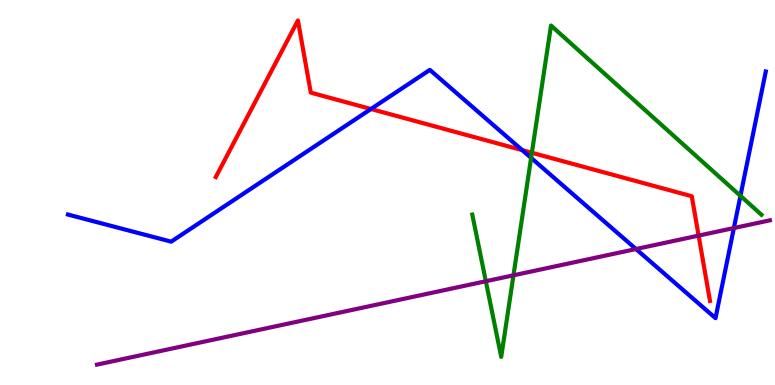[{'lines': ['blue', 'red'], 'intersections': [{'x': 4.79, 'y': 7.17}, {'x': 6.74, 'y': 6.1}]}, {'lines': ['green', 'red'], 'intersections': [{'x': 6.86, 'y': 6.03}]}, {'lines': ['purple', 'red'], 'intersections': [{'x': 9.01, 'y': 3.88}]}, {'lines': ['blue', 'green'], 'intersections': [{'x': 6.85, 'y': 5.9}, {'x': 9.55, 'y': 4.91}]}, {'lines': ['blue', 'purple'], 'intersections': [{'x': 8.21, 'y': 3.53}, {'x': 9.47, 'y': 4.08}]}, {'lines': ['green', 'purple'], 'intersections': [{'x': 6.27, 'y': 2.7}, {'x': 6.63, 'y': 2.85}]}]